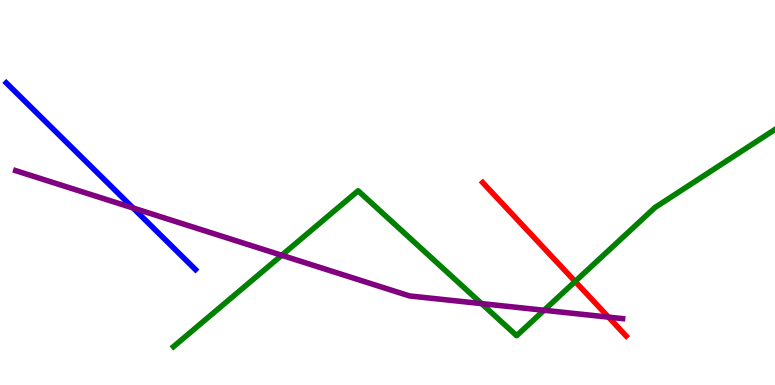[{'lines': ['blue', 'red'], 'intersections': []}, {'lines': ['green', 'red'], 'intersections': [{'x': 7.42, 'y': 2.69}]}, {'lines': ['purple', 'red'], 'intersections': [{'x': 7.85, 'y': 1.76}]}, {'lines': ['blue', 'green'], 'intersections': []}, {'lines': ['blue', 'purple'], 'intersections': [{'x': 1.72, 'y': 4.6}]}, {'lines': ['green', 'purple'], 'intersections': [{'x': 3.64, 'y': 3.37}, {'x': 6.21, 'y': 2.11}, {'x': 7.02, 'y': 1.94}]}]